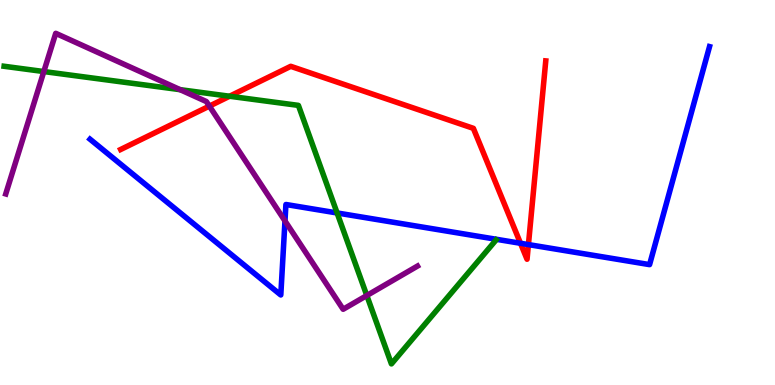[{'lines': ['blue', 'red'], 'intersections': [{'x': 6.72, 'y': 3.68}, {'x': 6.82, 'y': 3.65}]}, {'lines': ['green', 'red'], 'intersections': [{'x': 2.96, 'y': 7.5}]}, {'lines': ['purple', 'red'], 'intersections': [{'x': 2.7, 'y': 7.24}]}, {'lines': ['blue', 'green'], 'intersections': [{'x': 4.35, 'y': 4.47}]}, {'lines': ['blue', 'purple'], 'intersections': [{'x': 3.68, 'y': 4.26}]}, {'lines': ['green', 'purple'], 'intersections': [{'x': 0.566, 'y': 8.14}, {'x': 2.32, 'y': 7.67}, {'x': 4.73, 'y': 2.32}]}]